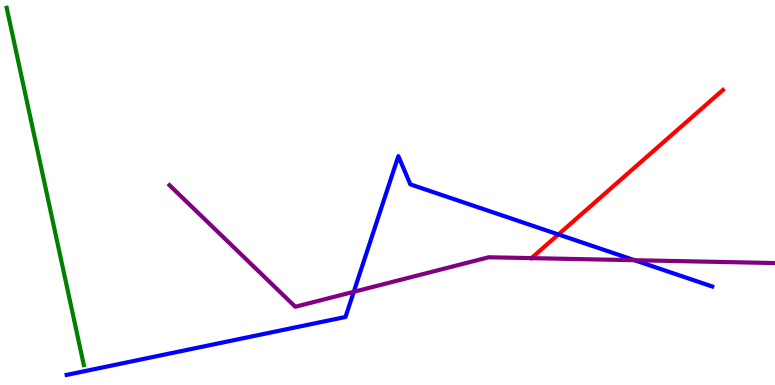[{'lines': ['blue', 'red'], 'intersections': [{'x': 7.21, 'y': 3.91}]}, {'lines': ['green', 'red'], 'intersections': []}, {'lines': ['purple', 'red'], 'intersections': []}, {'lines': ['blue', 'green'], 'intersections': []}, {'lines': ['blue', 'purple'], 'intersections': [{'x': 4.56, 'y': 2.42}, {'x': 8.19, 'y': 3.24}]}, {'lines': ['green', 'purple'], 'intersections': []}]